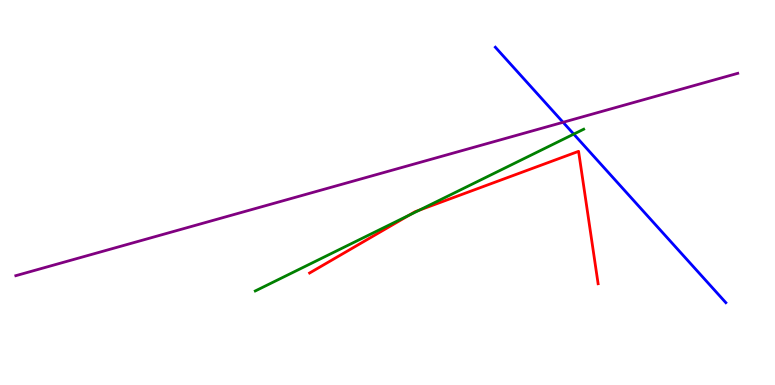[{'lines': ['blue', 'red'], 'intersections': []}, {'lines': ['green', 'red'], 'intersections': [{'x': 5.28, 'y': 4.41}, {'x': 5.41, 'y': 4.54}]}, {'lines': ['purple', 'red'], 'intersections': []}, {'lines': ['blue', 'green'], 'intersections': [{'x': 7.4, 'y': 6.52}]}, {'lines': ['blue', 'purple'], 'intersections': [{'x': 7.27, 'y': 6.82}]}, {'lines': ['green', 'purple'], 'intersections': []}]